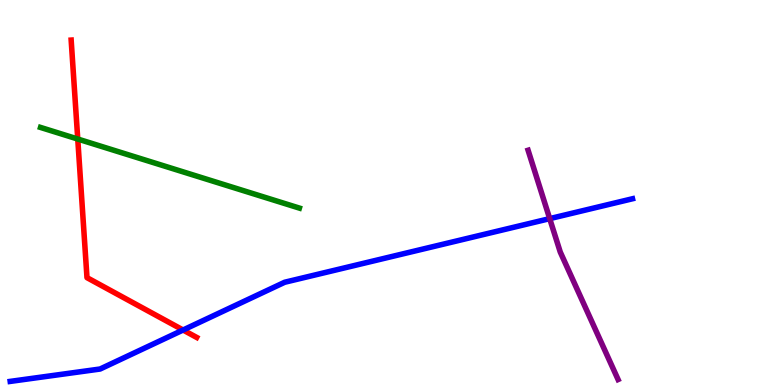[{'lines': ['blue', 'red'], 'intersections': [{'x': 2.36, 'y': 1.43}]}, {'lines': ['green', 'red'], 'intersections': [{'x': 1.0, 'y': 6.39}]}, {'lines': ['purple', 'red'], 'intersections': []}, {'lines': ['blue', 'green'], 'intersections': []}, {'lines': ['blue', 'purple'], 'intersections': [{'x': 7.09, 'y': 4.32}]}, {'lines': ['green', 'purple'], 'intersections': []}]